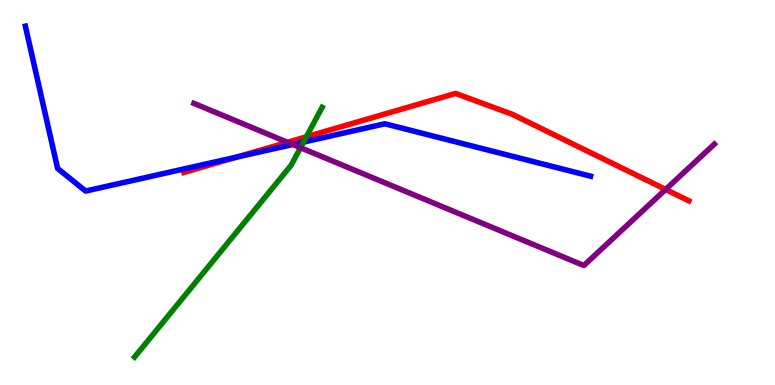[{'lines': ['blue', 'red'], 'intersections': [{'x': 3.05, 'y': 5.92}]}, {'lines': ['green', 'red'], 'intersections': [{'x': 3.95, 'y': 6.45}]}, {'lines': ['purple', 'red'], 'intersections': [{'x': 3.71, 'y': 6.3}, {'x': 8.59, 'y': 5.08}]}, {'lines': ['blue', 'green'], 'intersections': [{'x': 3.92, 'y': 6.31}]}, {'lines': ['blue', 'purple'], 'intersections': [{'x': 3.78, 'y': 6.25}]}, {'lines': ['green', 'purple'], 'intersections': [{'x': 3.88, 'y': 6.16}]}]